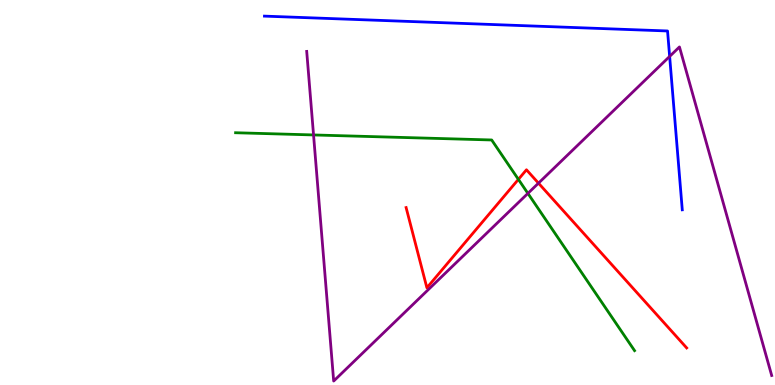[{'lines': ['blue', 'red'], 'intersections': []}, {'lines': ['green', 'red'], 'intersections': [{'x': 6.69, 'y': 5.34}]}, {'lines': ['purple', 'red'], 'intersections': [{'x': 6.95, 'y': 5.24}]}, {'lines': ['blue', 'green'], 'intersections': []}, {'lines': ['blue', 'purple'], 'intersections': [{'x': 8.64, 'y': 8.53}]}, {'lines': ['green', 'purple'], 'intersections': [{'x': 4.05, 'y': 6.49}, {'x': 6.81, 'y': 4.98}]}]